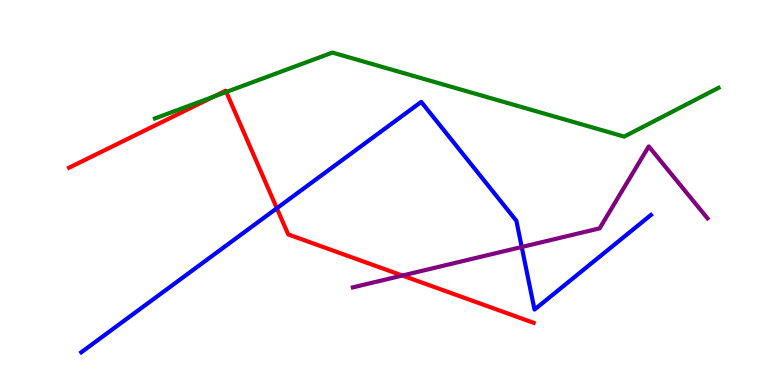[{'lines': ['blue', 'red'], 'intersections': [{'x': 3.57, 'y': 4.59}]}, {'lines': ['green', 'red'], 'intersections': [{'x': 2.76, 'y': 7.49}, {'x': 2.92, 'y': 7.61}]}, {'lines': ['purple', 'red'], 'intersections': [{'x': 5.19, 'y': 2.84}]}, {'lines': ['blue', 'green'], 'intersections': []}, {'lines': ['blue', 'purple'], 'intersections': [{'x': 6.73, 'y': 3.58}]}, {'lines': ['green', 'purple'], 'intersections': []}]